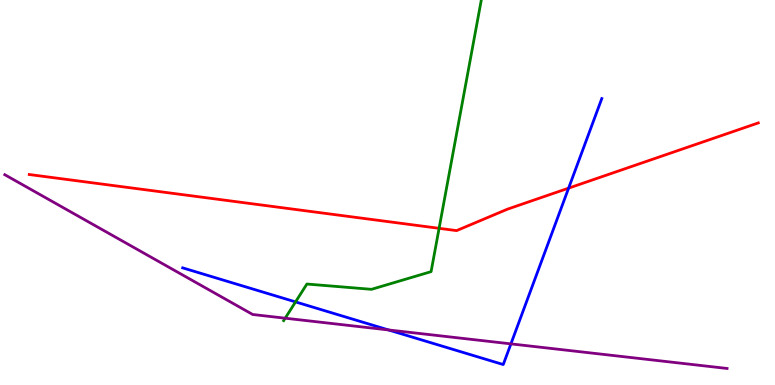[{'lines': ['blue', 'red'], 'intersections': [{'x': 7.34, 'y': 5.11}]}, {'lines': ['green', 'red'], 'intersections': [{'x': 5.67, 'y': 4.07}]}, {'lines': ['purple', 'red'], 'intersections': []}, {'lines': ['blue', 'green'], 'intersections': [{'x': 3.81, 'y': 2.16}]}, {'lines': ['blue', 'purple'], 'intersections': [{'x': 5.01, 'y': 1.43}, {'x': 6.59, 'y': 1.07}]}, {'lines': ['green', 'purple'], 'intersections': [{'x': 3.68, 'y': 1.74}]}]